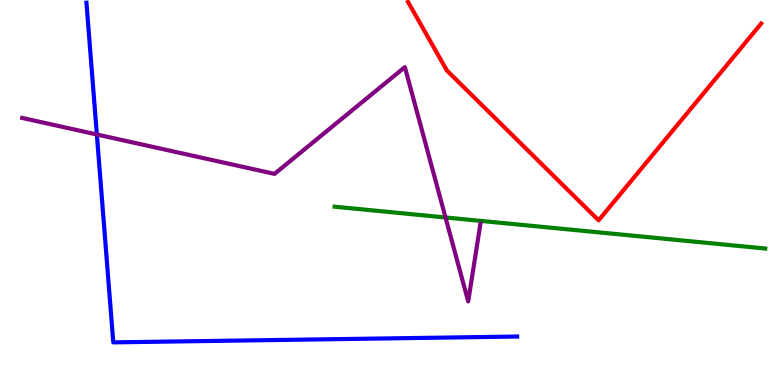[{'lines': ['blue', 'red'], 'intersections': []}, {'lines': ['green', 'red'], 'intersections': []}, {'lines': ['purple', 'red'], 'intersections': []}, {'lines': ['blue', 'green'], 'intersections': []}, {'lines': ['blue', 'purple'], 'intersections': [{'x': 1.25, 'y': 6.51}]}, {'lines': ['green', 'purple'], 'intersections': [{'x': 5.75, 'y': 4.35}]}]